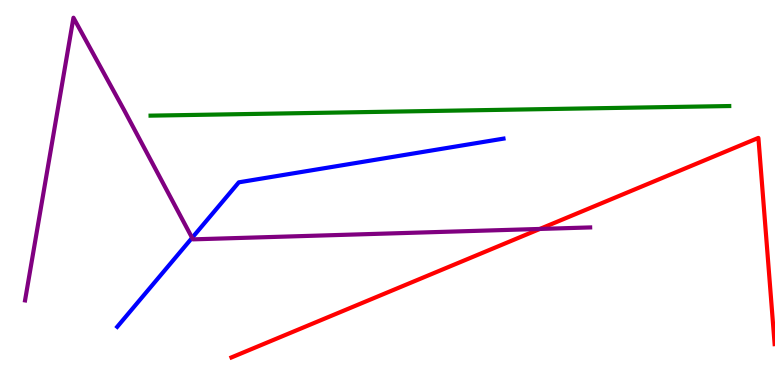[{'lines': ['blue', 'red'], 'intersections': []}, {'lines': ['green', 'red'], 'intersections': []}, {'lines': ['purple', 'red'], 'intersections': [{'x': 6.97, 'y': 4.05}]}, {'lines': ['blue', 'green'], 'intersections': []}, {'lines': ['blue', 'purple'], 'intersections': [{'x': 2.48, 'y': 3.82}]}, {'lines': ['green', 'purple'], 'intersections': []}]